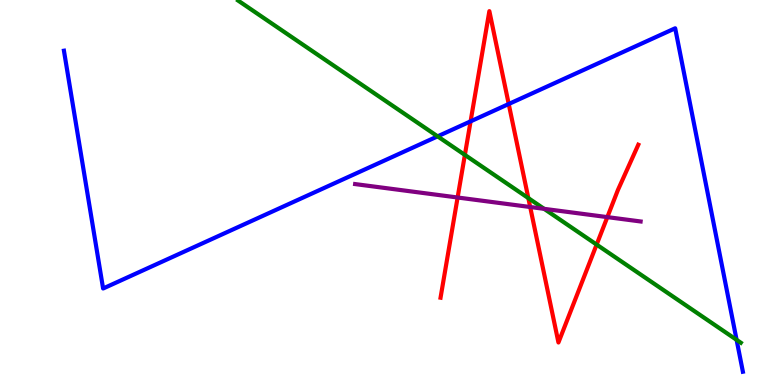[{'lines': ['blue', 'red'], 'intersections': [{'x': 6.07, 'y': 6.85}, {'x': 6.56, 'y': 7.3}]}, {'lines': ['green', 'red'], 'intersections': [{'x': 6.0, 'y': 5.98}, {'x': 6.82, 'y': 4.85}, {'x': 7.7, 'y': 3.65}]}, {'lines': ['purple', 'red'], 'intersections': [{'x': 5.9, 'y': 4.87}, {'x': 6.84, 'y': 4.62}, {'x': 7.84, 'y': 4.36}]}, {'lines': ['blue', 'green'], 'intersections': [{'x': 5.65, 'y': 6.46}, {'x': 9.5, 'y': 1.17}]}, {'lines': ['blue', 'purple'], 'intersections': []}, {'lines': ['green', 'purple'], 'intersections': [{'x': 7.02, 'y': 4.58}]}]